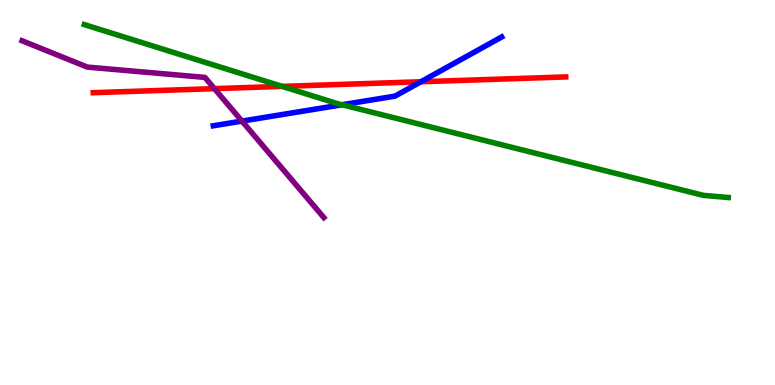[{'lines': ['blue', 'red'], 'intersections': [{'x': 5.43, 'y': 7.88}]}, {'lines': ['green', 'red'], 'intersections': [{'x': 3.64, 'y': 7.76}]}, {'lines': ['purple', 'red'], 'intersections': [{'x': 2.77, 'y': 7.7}]}, {'lines': ['blue', 'green'], 'intersections': [{'x': 4.41, 'y': 7.28}]}, {'lines': ['blue', 'purple'], 'intersections': [{'x': 3.12, 'y': 6.85}]}, {'lines': ['green', 'purple'], 'intersections': []}]